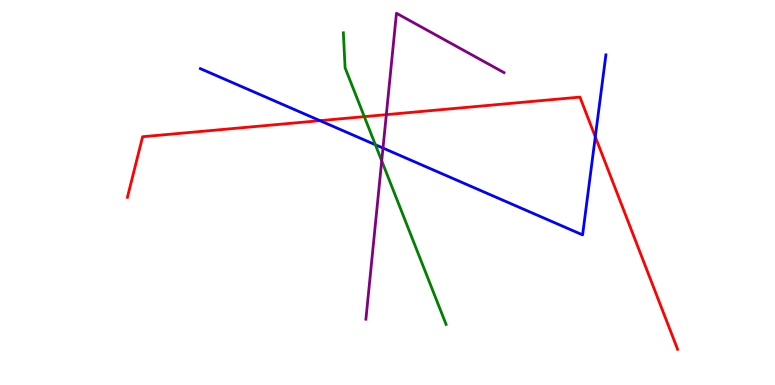[{'lines': ['blue', 'red'], 'intersections': [{'x': 4.13, 'y': 6.87}, {'x': 7.68, 'y': 6.45}]}, {'lines': ['green', 'red'], 'intersections': [{'x': 4.7, 'y': 6.97}]}, {'lines': ['purple', 'red'], 'intersections': [{'x': 4.98, 'y': 7.02}]}, {'lines': ['blue', 'green'], 'intersections': [{'x': 4.84, 'y': 6.24}]}, {'lines': ['blue', 'purple'], 'intersections': [{'x': 4.94, 'y': 6.15}]}, {'lines': ['green', 'purple'], 'intersections': [{'x': 4.93, 'y': 5.82}]}]